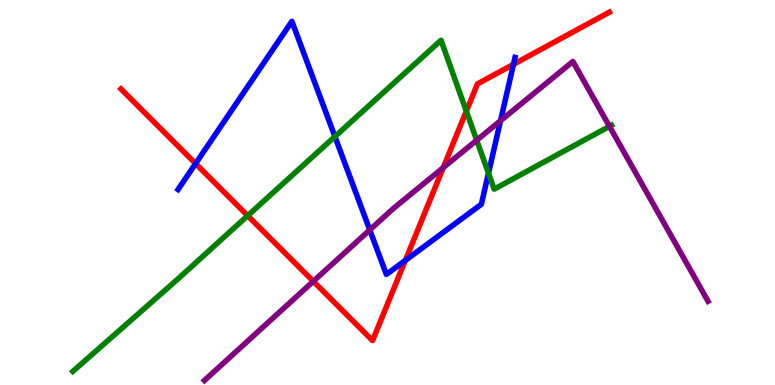[{'lines': ['blue', 'red'], 'intersections': [{'x': 2.52, 'y': 5.75}, {'x': 5.23, 'y': 3.24}, {'x': 6.63, 'y': 8.33}]}, {'lines': ['green', 'red'], 'intersections': [{'x': 3.2, 'y': 4.4}, {'x': 6.02, 'y': 7.11}]}, {'lines': ['purple', 'red'], 'intersections': [{'x': 4.04, 'y': 2.69}, {'x': 5.72, 'y': 5.65}]}, {'lines': ['blue', 'green'], 'intersections': [{'x': 4.32, 'y': 6.45}, {'x': 6.3, 'y': 5.5}]}, {'lines': ['blue', 'purple'], 'intersections': [{'x': 4.77, 'y': 4.03}, {'x': 6.46, 'y': 6.86}]}, {'lines': ['green', 'purple'], 'intersections': [{'x': 6.15, 'y': 6.36}, {'x': 7.86, 'y': 6.72}]}]